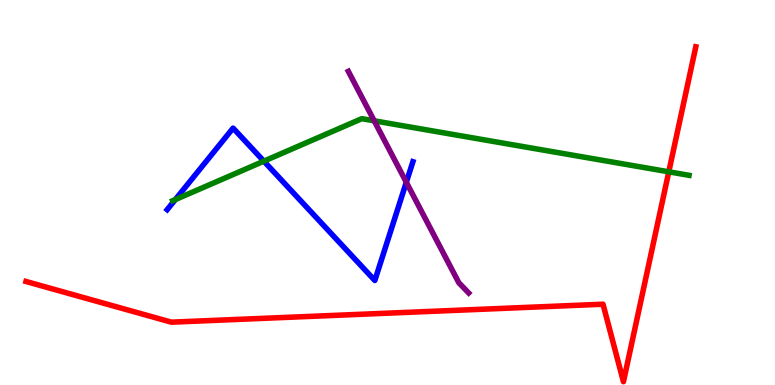[{'lines': ['blue', 'red'], 'intersections': []}, {'lines': ['green', 'red'], 'intersections': [{'x': 8.63, 'y': 5.54}]}, {'lines': ['purple', 'red'], 'intersections': []}, {'lines': ['blue', 'green'], 'intersections': [{'x': 2.26, 'y': 4.82}, {'x': 3.4, 'y': 5.81}]}, {'lines': ['blue', 'purple'], 'intersections': [{'x': 5.24, 'y': 5.27}]}, {'lines': ['green', 'purple'], 'intersections': [{'x': 4.83, 'y': 6.86}]}]